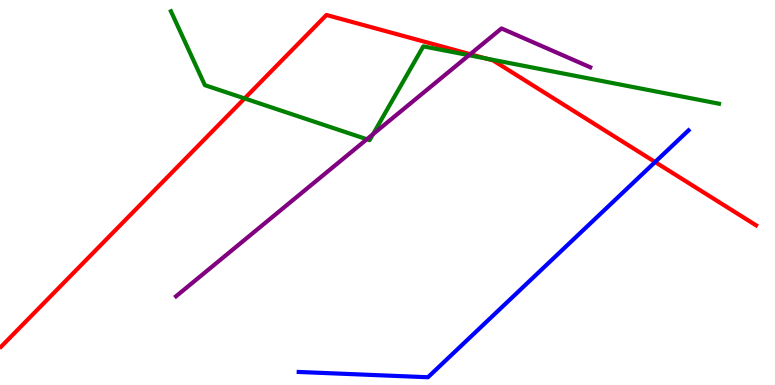[{'lines': ['blue', 'red'], 'intersections': [{'x': 8.45, 'y': 5.79}]}, {'lines': ['green', 'red'], 'intersections': [{'x': 3.16, 'y': 7.44}, {'x': 6.27, 'y': 8.48}]}, {'lines': ['purple', 'red'], 'intersections': [{'x': 6.07, 'y': 8.59}]}, {'lines': ['blue', 'green'], 'intersections': []}, {'lines': ['blue', 'purple'], 'intersections': []}, {'lines': ['green', 'purple'], 'intersections': [{'x': 4.73, 'y': 6.38}, {'x': 4.81, 'y': 6.51}, {'x': 6.05, 'y': 8.57}]}]